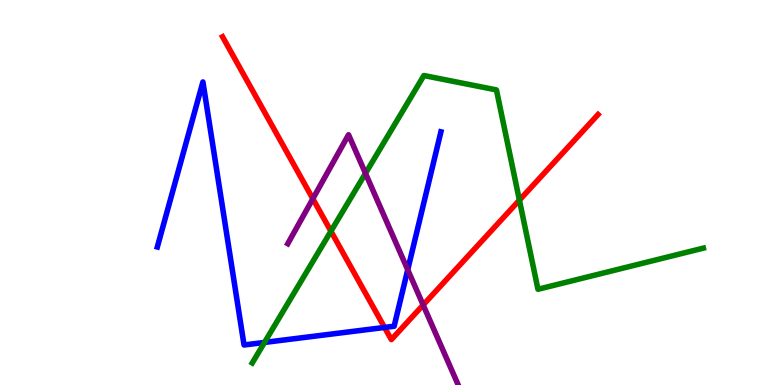[{'lines': ['blue', 'red'], 'intersections': [{'x': 4.96, 'y': 1.5}]}, {'lines': ['green', 'red'], 'intersections': [{'x': 4.27, 'y': 3.99}, {'x': 6.7, 'y': 4.8}]}, {'lines': ['purple', 'red'], 'intersections': [{'x': 4.04, 'y': 4.84}, {'x': 5.46, 'y': 2.08}]}, {'lines': ['blue', 'green'], 'intersections': [{'x': 3.41, 'y': 1.11}]}, {'lines': ['blue', 'purple'], 'intersections': [{'x': 5.26, 'y': 2.99}]}, {'lines': ['green', 'purple'], 'intersections': [{'x': 4.72, 'y': 5.5}]}]